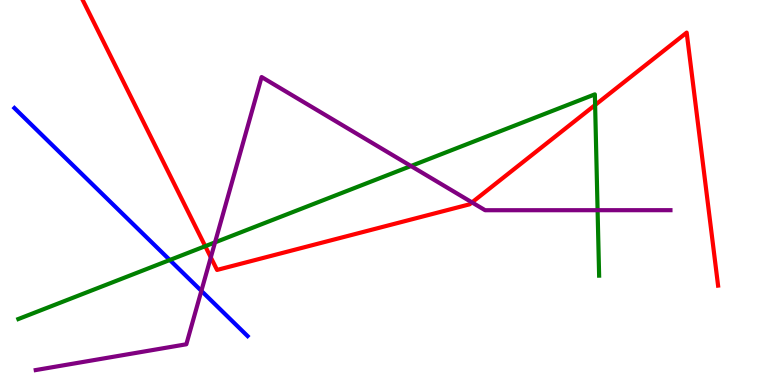[{'lines': ['blue', 'red'], 'intersections': []}, {'lines': ['green', 'red'], 'intersections': [{'x': 2.65, 'y': 3.61}, {'x': 7.68, 'y': 7.27}]}, {'lines': ['purple', 'red'], 'intersections': [{'x': 2.72, 'y': 3.31}, {'x': 6.09, 'y': 4.74}]}, {'lines': ['blue', 'green'], 'intersections': [{'x': 2.19, 'y': 3.25}]}, {'lines': ['blue', 'purple'], 'intersections': [{'x': 2.6, 'y': 2.44}]}, {'lines': ['green', 'purple'], 'intersections': [{'x': 2.77, 'y': 3.7}, {'x': 5.3, 'y': 5.69}, {'x': 7.71, 'y': 4.54}]}]